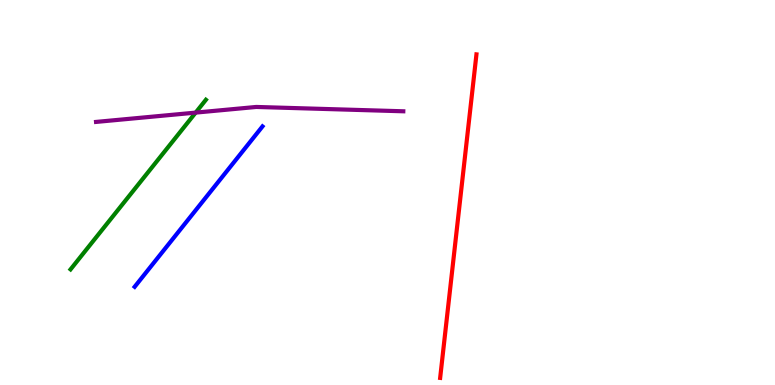[{'lines': ['blue', 'red'], 'intersections': []}, {'lines': ['green', 'red'], 'intersections': []}, {'lines': ['purple', 'red'], 'intersections': []}, {'lines': ['blue', 'green'], 'intersections': []}, {'lines': ['blue', 'purple'], 'intersections': []}, {'lines': ['green', 'purple'], 'intersections': [{'x': 2.52, 'y': 7.07}]}]